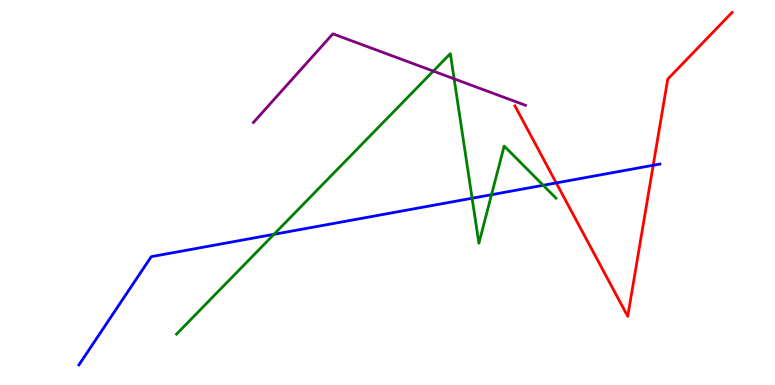[{'lines': ['blue', 'red'], 'intersections': [{'x': 7.18, 'y': 5.25}, {'x': 8.43, 'y': 5.71}]}, {'lines': ['green', 'red'], 'intersections': []}, {'lines': ['purple', 'red'], 'intersections': []}, {'lines': ['blue', 'green'], 'intersections': [{'x': 3.54, 'y': 3.91}, {'x': 6.09, 'y': 4.85}, {'x': 6.34, 'y': 4.94}, {'x': 7.01, 'y': 5.19}]}, {'lines': ['blue', 'purple'], 'intersections': []}, {'lines': ['green', 'purple'], 'intersections': [{'x': 5.59, 'y': 8.15}, {'x': 5.86, 'y': 7.95}]}]